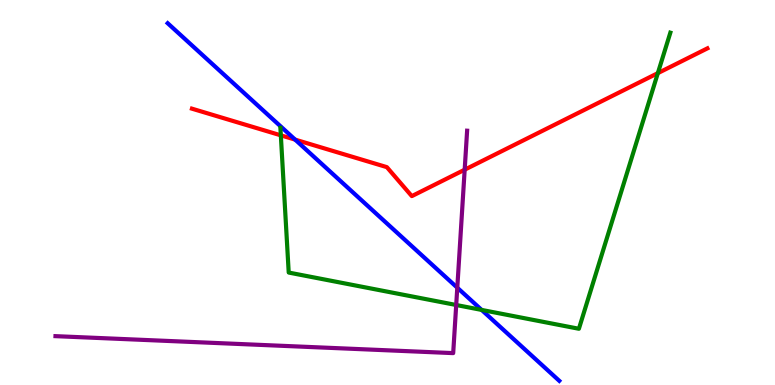[{'lines': ['blue', 'red'], 'intersections': [{'x': 3.81, 'y': 6.37}]}, {'lines': ['green', 'red'], 'intersections': [{'x': 3.62, 'y': 6.48}, {'x': 8.49, 'y': 8.1}]}, {'lines': ['purple', 'red'], 'intersections': [{'x': 6.0, 'y': 5.59}]}, {'lines': ['blue', 'green'], 'intersections': [{'x': 6.21, 'y': 1.95}]}, {'lines': ['blue', 'purple'], 'intersections': [{'x': 5.9, 'y': 2.53}]}, {'lines': ['green', 'purple'], 'intersections': [{'x': 5.89, 'y': 2.08}]}]